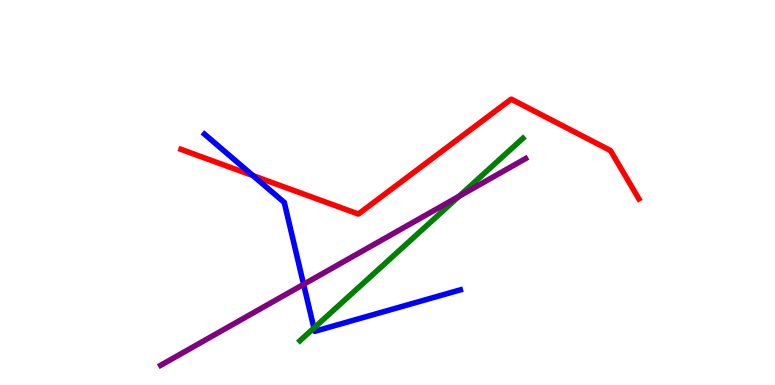[{'lines': ['blue', 'red'], 'intersections': [{'x': 3.26, 'y': 5.44}]}, {'lines': ['green', 'red'], 'intersections': []}, {'lines': ['purple', 'red'], 'intersections': []}, {'lines': ['blue', 'green'], 'intersections': [{'x': 4.05, 'y': 1.48}]}, {'lines': ['blue', 'purple'], 'intersections': [{'x': 3.92, 'y': 2.61}]}, {'lines': ['green', 'purple'], 'intersections': [{'x': 5.92, 'y': 4.9}]}]